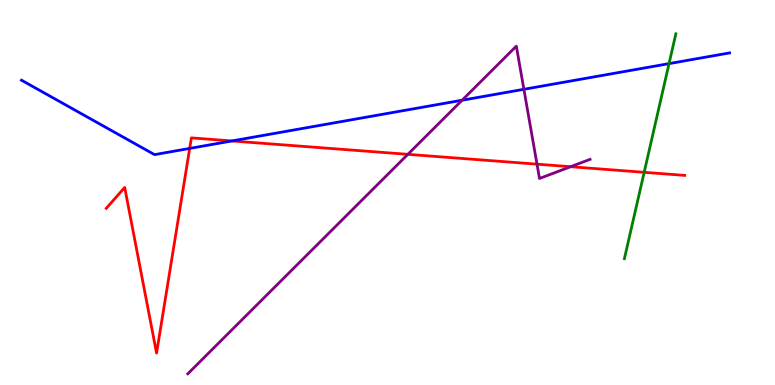[{'lines': ['blue', 'red'], 'intersections': [{'x': 2.45, 'y': 6.15}, {'x': 2.99, 'y': 6.34}]}, {'lines': ['green', 'red'], 'intersections': [{'x': 8.31, 'y': 5.52}]}, {'lines': ['purple', 'red'], 'intersections': [{'x': 5.26, 'y': 5.99}, {'x': 6.93, 'y': 5.74}, {'x': 7.36, 'y': 5.67}]}, {'lines': ['blue', 'green'], 'intersections': [{'x': 8.63, 'y': 8.35}]}, {'lines': ['blue', 'purple'], 'intersections': [{'x': 5.96, 'y': 7.4}, {'x': 6.76, 'y': 7.68}]}, {'lines': ['green', 'purple'], 'intersections': []}]